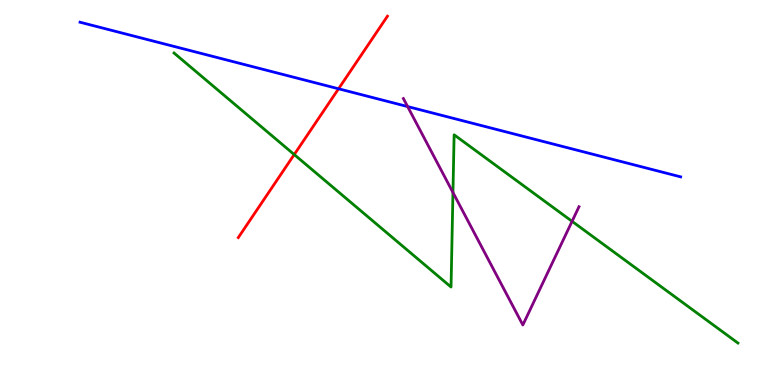[{'lines': ['blue', 'red'], 'intersections': [{'x': 4.37, 'y': 7.69}]}, {'lines': ['green', 'red'], 'intersections': [{'x': 3.8, 'y': 5.99}]}, {'lines': ['purple', 'red'], 'intersections': []}, {'lines': ['blue', 'green'], 'intersections': []}, {'lines': ['blue', 'purple'], 'intersections': [{'x': 5.26, 'y': 7.23}]}, {'lines': ['green', 'purple'], 'intersections': [{'x': 5.84, 'y': 5.0}, {'x': 7.38, 'y': 4.25}]}]